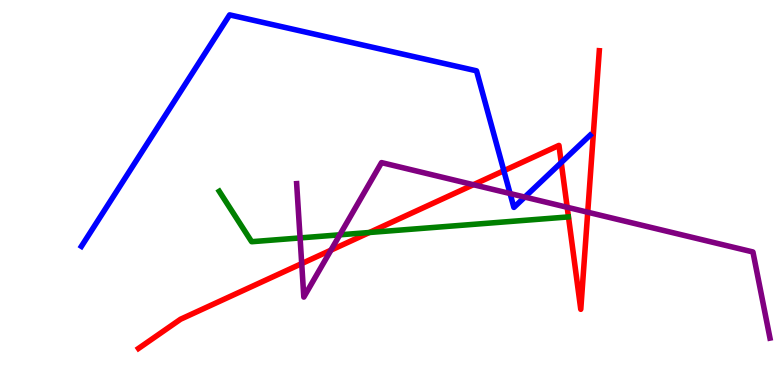[{'lines': ['blue', 'red'], 'intersections': [{'x': 6.5, 'y': 5.57}, {'x': 7.24, 'y': 5.78}]}, {'lines': ['green', 'red'], 'intersections': [{'x': 4.77, 'y': 3.96}]}, {'lines': ['purple', 'red'], 'intersections': [{'x': 3.89, 'y': 3.15}, {'x': 4.27, 'y': 3.5}, {'x': 6.11, 'y': 5.2}, {'x': 7.32, 'y': 4.62}, {'x': 7.58, 'y': 4.49}]}, {'lines': ['blue', 'green'], 'intersections': []}, {'lines': ['blue', 'purple'], 'intersections': [{'x': 6.58, 'y': 4.97}, {'x': 6.77, 'y': 4.88}]}, {'lines': ['green', 'purple'], 'intersections': [{'x': 3.87, 'y': 3.82}, {'x': 4.38, 'y': 3.9}]}]